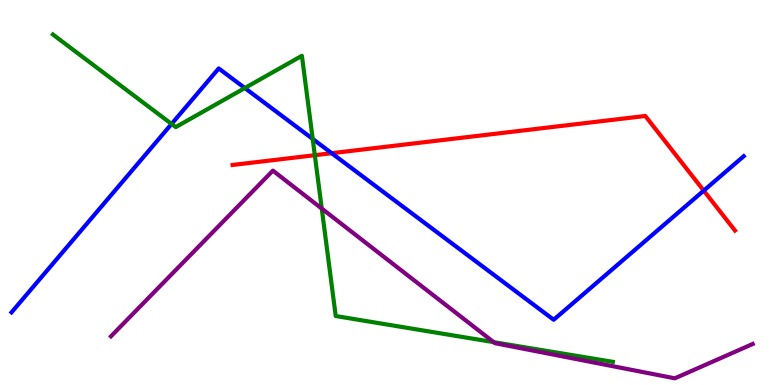[{'lines': ['blue', 'red'], 'intersections': [{'x': 4.28, 'y': 6.02}, {'x': 9.08, 'y': 5.05}]}, {'lines': ['green', 'red'], 'intersections': [{'x': 4.06, 'y': 5.97}]}, {'lines': ['purple', 'red'], 'intersections': []}, {'lines': ['blue', 'green'], 'intersections': [{'x': 2.21, 'y': 6.78}, {'x': 3.16, 'y': 7.71}, {'x': 4.03, 'y': 6.39}]}, {'lines': ['blue', 'purple'], 'intersections': []}, {'lines': ['green', 'purple'], 'intersections': [{'x': 4.15, 'y': 4.58}, {'x': 6.37, 'y': 1.11}]}]